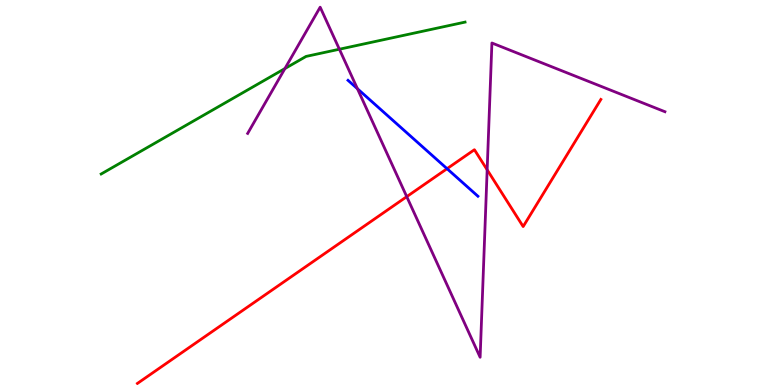[{'lines': ['blue', 'red'], 'intersections': [{'x': 5.77, 'y': 5.62}]}, {'lines': ['green', 'red'], 'intersections': []}, {'lines': ['purple', 'red'], 'intersections': [{'x': 5.25, 'y': 4.89}, {'x': 6.29, 'y': 5.59}]}, {'lines': ['blue', 'green'], 'intersections': []}, {'lines': ['blue', 'purple'], 'intersections': [{'x': 4.61, 'y': 7.7}]}, {'lines': ['green', 'purple'], 'intersections': [{'x': 3.68, 'y': 8.22}, {'x': 4.38, 'y': 8.72}]}]